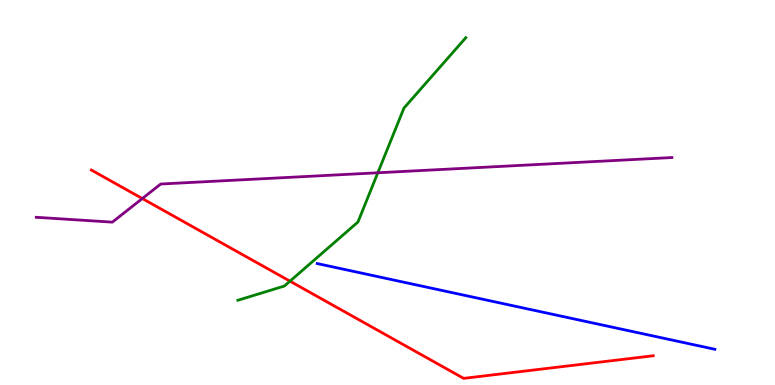[{'lines': ['blue', 'red'], 'intersections': []}, {'lines': ['green', 'red'], 'intersections': [{'x': 3.74, 'y': 2.7}]}, {'lines': ['purple', 'red'], 'intersections': [{'x': 1.84, 'y': 4.84}]}, {'lines': ['blue', 'green'], 'intersections': []}, {'lines': ['blue', 'purple'], 'intersections': []}, {'lines': ['green', 'purple'], 'intersections': [{'x': 4.88, 'y': 5.51}]}]